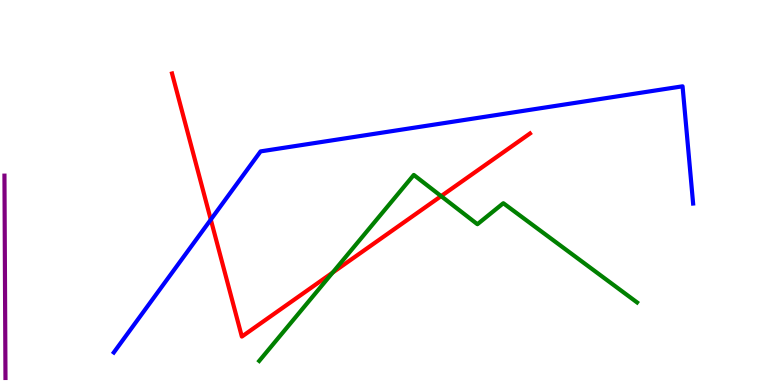[{'lines': ['blue', 'red'], 'intersections': [{'x': 2.72, 'y': 4.3}]}, {'lines': ['green', 'red'], 'intersections': [{'x': 4.29, 'y': 2.92}, {'x': 5.69, 'y': 4.91}]}, {'lines': ['purple', 'red'], 'intersections': []}, {'lines': ['blue', 'green'], 'intersections': []}, {'lines': ['blue', 'purple'], 'intersections': []}, {'lines': ['green', 'purple'], 'intersections': []}]